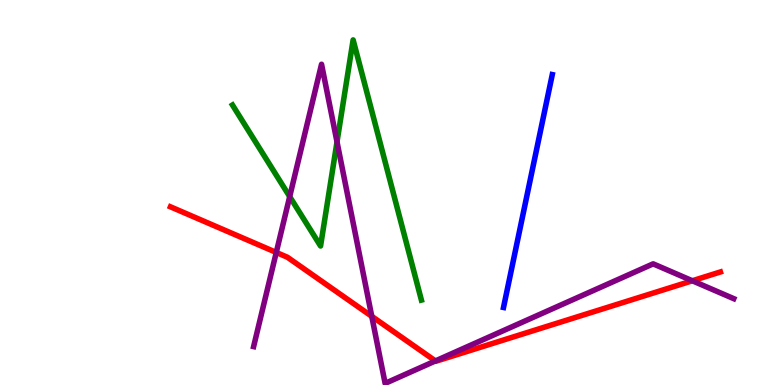[{'lines': ['blue', 'red'], 'intersections': []}, {'lines': ['green', 'red'], 'intersections': []}, {'lines': ['purple', 'red'], 'intersections': [{'x': 3.56, 'y': 3.44}, {'x': 4.8, 'y': 1.78}, {'x': 5.62, 'y': 0.625}, {'x': 8.93, 'y': 2.71}]}, {'lines': ['blue', 'green'], 'intersections': []}, {'lines': ['blue', 'purple'], 'intersections': []}, {'lines': ['green', 'purple'], 'intersections': [{'x': 3.74, 'y': 4.89}, {'x': 4.35, 'y': 6.31}]}]